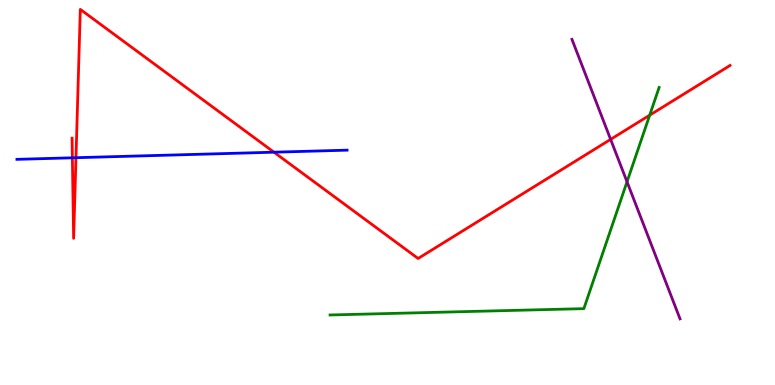[{'lines': ['blue', 'red'], 'intersections': [{'x': 0.934, 'y': 5.9}, {'x': 0.98, 'y': 5.9}, {'x': 3.54, 'y': 6.05}]}, {'lines': ['green', 'red'], 'intersections': [{'x': 8.38, 'y': 7.01}]}, {'lines': ['purple', 'red'], 'intersections': [{'x': 7.88, 'y': 6.38}]}, {'lines': ['blue', 'green'], 'intersections': []}, {'lines': ['blue', 'purple'], 'intersections': []}, {'lines': ['green', 'purple'], 'intersections': [{'x': 8.09, 'y': 5.28}]}]